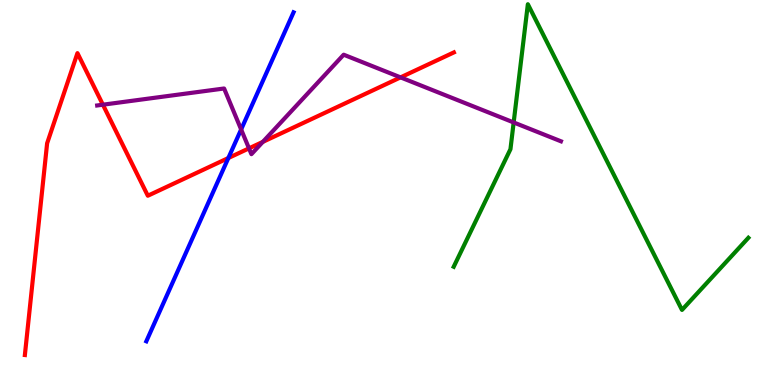[{'lines': ['blue', 'red'], 'intersections': [{'x': 2.95, 'y': 5.9}]}, {'lines': ['green', 'red'], 'intersections': []}, {'lines': ['purple', 'red'], 'intersections': [{'x': 1.33, 'y': 7.28}, {'x': 3.21, 'y': 6.15}, {'x': 3.39, 'y': 6.31}, {'x': 5.17, 'y': 7.99}]}, {'lines': ['blue', 'green'], 'intersections': []}, {'lines': ['blue', 'purple'], 'intersections': [{'x': 3.11, 'y': 6.64}]}, {'lines': ['green', 'purple'], 'intersections': [{'x': 6.63, 'y': 6.82}]}]